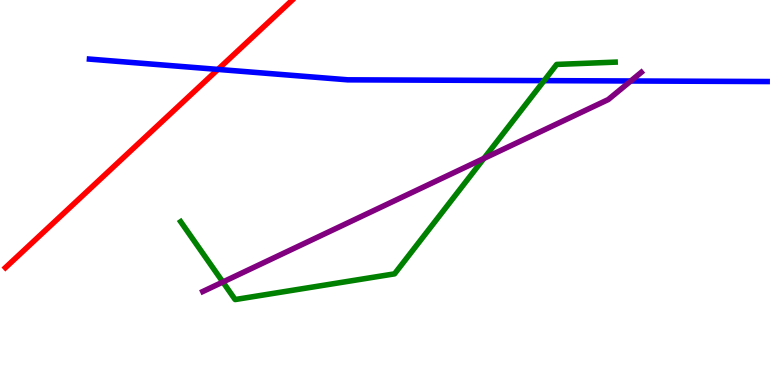[{'lines': ['blue', 'red'], 'intersections': [{'x': 2.81, 'y': 8.2}]}, {'lines': ['green', 'red'], 'intersections': []}, {'lines': ['purple', 'red'], 'intersections': []}, {'lines': ['blue', 'green'], 'intersections': [{'x': 7.02, 'y': 7.91}]}, {'lines': ['blue', 'purple'], 'intersections': [{'x': 8.14, 'y': 7.9}]}, {'lines': ['green', 'purple'], 'intersections': [{'x': 2.88, 'y': 2.67}, {'x': 6.24, 'y': 5.88}]}]